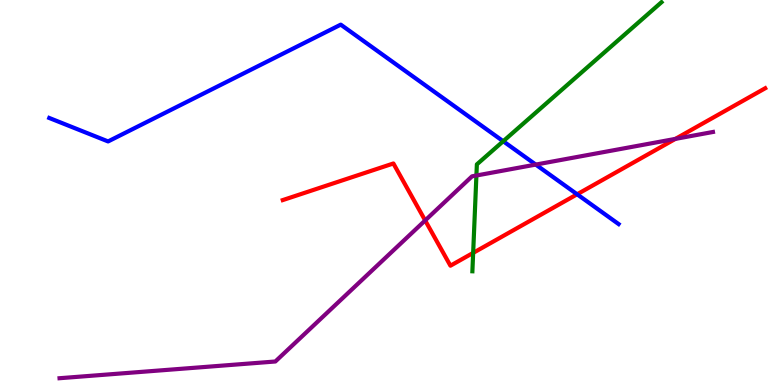[{'lines': ['blue', 'red'], 'intersections': [{'x': 7.45, 'y': 4.95}]}, {'lines': ['green', 'red'], 'intersections': [{'x': 6.11, 'y': 3.43}]}, {'lines': ['purple', 'red'], 'intersections': [{'x': 5.49, 'y': 4.27}, {'x': 8.71, 'y': 6.39}]}, {'lines': ['blue', 'green'], 'intersections': [{'x': 6.49, 'y': 6.33}]}, {'lines': ['blue', 'purple'], 'intersections': [{'x': 6.91, 'y': 5.72}]}, {'lines': ['green', 'purple'], 'intersections': [{'x': 6.15, 'y': 5.44}]}]